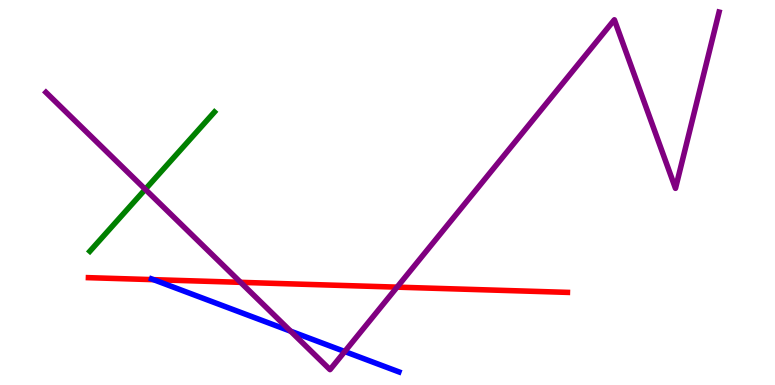[{'lines': ['blue', 'red'], 'intersections': [{'x': 1.98, 'y': 2.74}]}, {'lines': ['green', 'red'], 'intersections': []}, {'lines': ['purple', 'red'], 'intersections': [{'x': 3.1, 'y': 2.67}, {'x': 5.12, 'y': 2.54}]}, {'lines': ['blue', 'green'], 'intersections': []}, {'lines': ['blue', 'purple'], 'intersections': [{'x': 3.75, 'y': 1.4}, {'x': 4.45, 'y': 0.87}]}, {'lines': ['green', 'purple'], 'intersections': [{'x': 1.87, 'y': 5.08}]}]